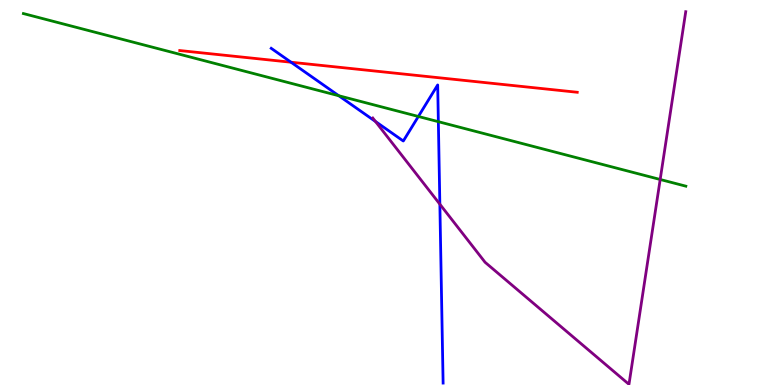[{'lines': ['blue', 'red'], 'intersections': [{'x': 3.76, 'y': 8.38}]}, {'lines': ['green', 'red'], 'intersections': []}, {'lines': ['purple', 'red'], 'intersections': []}, {'lines': ['blue', 'green'], 'intersections': [{'x': 4.37, 'y': 7.51}, {'x': 5.4, 'y': 6.97}, {'x': 5.66, 'y': 6.84}]}, {'lines': ['blue', 'purple'], 'intersections': [{'x': 4.84, 'y': 6.85}, {'x': 5.68, 'y': 4.7}]}, {'lines': ['green', 'purple'], 'intersections': [{'x': 8.52, 'y': 5.34}]}]